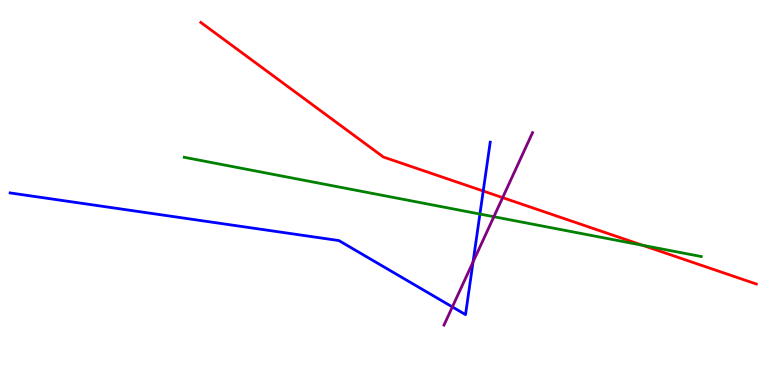[{'lines': ['blue', 'red'], 'intersections': [{'x': 6.24, 'y': 5.04}]}, {'lines': ['green', 'red'], 'intersections': [{'x': 8.29, 'y': 3.63}]}, {'lines': ['purple', 'red'], 'intersections': [{'x': 6.49, 'y': 4.87}]}, {'lines': ['blue', 'green'], 'intersections': [{'x': 6.19, 'y': 4.44}]}, {'lines': ['blue', 'purple'], 'intersections': [{'x': 5.84, 'y': 2.03}, {'x': 6.1, 'y': 3.2}]}, {'lines': ['green', 'purple'], 'intersections': [{'x': 6.37, 'y': 4.37}]}]